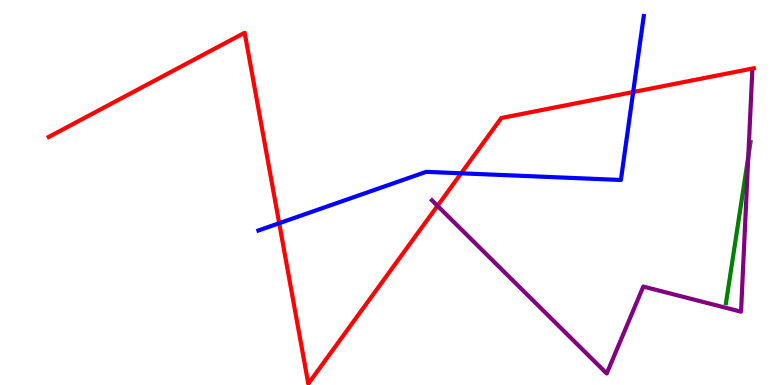[{'lines': ['blue', 'red'], 'intersections': [{'x': 3.6, 'y': 4.2}, {'x': 5.95, 'y': 5.5}, {'x': 8.17, 'y': 7.61}]}, {'lines': ['green', 'red'], 'intersections': []}, {'lines': ['purple', 'red'], 'intersections': [{'x': 5.65, 'y': 4.65}]}, {'lines': ['blue', 'green'], 'intersections': []}, {'lines': ['blue', 'purple'], 'intersections': []}, {'lines': ['green', 'purple'], 'intersections': [{'x': 9.66, 'y': 5.93}]}]